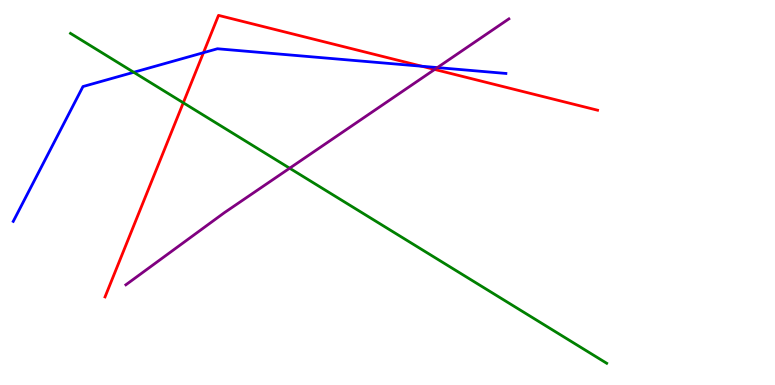[{'lines': ['blue', 'red'], 'intersections': [{'x': 2.63, 'y': 8.63}, {'x': 5.44, 'y': 8.28}]}, {'lines': ['green', 'red'], 'intersections': [{'x': 2.36, 'y': 7.33}]}, {'lines': ['purple', 'red'], 'intersections': [{'x': 5.61, 'y': 8.2}]}, {'lines': ['blue', 'green'], 'intersections': [{'x': 1.73, 'y': 8.12}]}, {'lines': ['blue', 'purple'], 'intersections': [{'x': 5.64, 'y': 8.24}]}, {'lines': ['green', 'purple'], 'intersections': [{'x': 3.74, 'y': 5.63}]}]